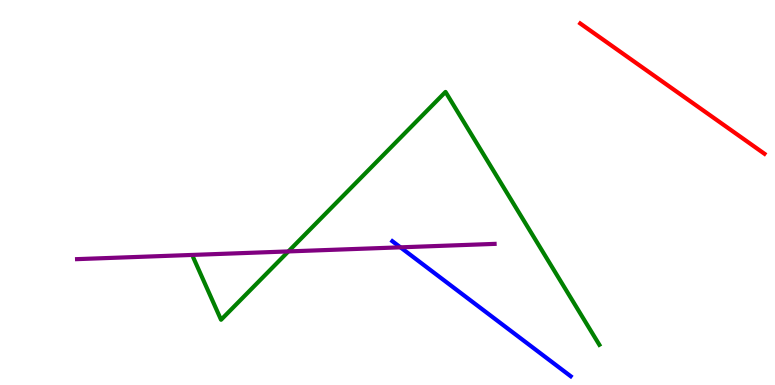[{'lines': ['blue', 'red'], 'intersections': []}, {'lines': ['green', 'red'], 'intersections': []}, {'lines': ['purple', 'red'], 'intersections': []}, {'lines': ['blue', 'green'], 'intersections': []}, {'lines': ['blue', 'purple'], 'intersections': [{'x': 5.17, 'y': 3.58}]}, {'lines': ['green', 'purple'], 'intersections': [{'x': 3.72, 'y': 3.47}]}]